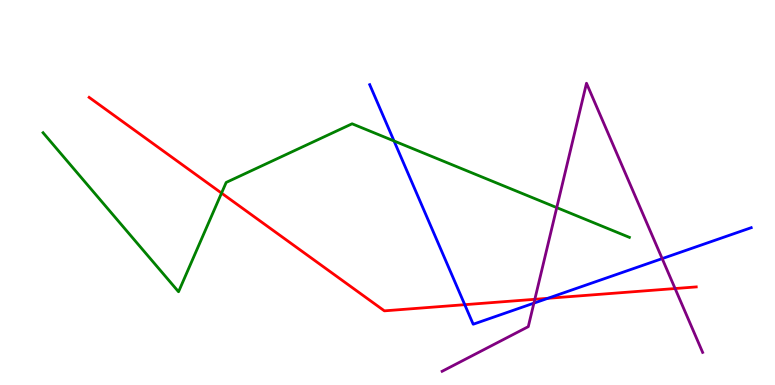[{'lines': ['blue', 'red'], 'intersections': [{'x': 6.0, 'y': 2.09}, {'x': 7.07, 'y': 2.25}]}, {'lines': ['green', 'red'], 'intersections': [{'x': 2.86, 'y': 4.98}]}, {'lines': ['purple', 'red'], 'intersections': [{'x': 6.9, 'y': 2.23}, {'x': 8.71, 'y': 2.51}]}, {'lines': ['blue', 'green'], 'intersections': [{'x': 5.08, 'y': 6.34}]}, {'lines': ['blue', 'purple'], 'intersections': [{'x': 6.89, 'y': 2.13}, {'x': 8.54, 'y': 3.28}]}, {'lines': ['green', 'purple'], 'intersections': [{'x': 7.18, 'y': 4.61}]}]